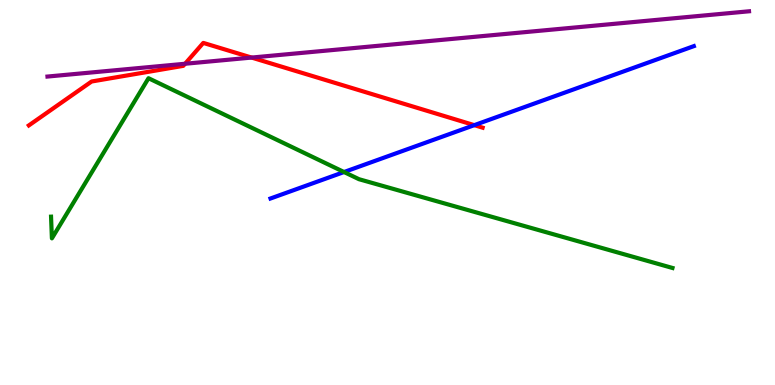[{'lines': ['blue', 'red'], 'intersections': [{'x': 6.12, 'y': 6.75}]}, {'lines': ['green', 'red'], 'intersections': []}, {'lines': ['purple', 'red'], 'intersections': [{'x': 2.39, 'y': 8.34}, {'x': 3.25, 'y': 8.5}]}, {'lines': ['blue', 'green'], 'intersections': [{'x': 4.44, 'y': 5.53}]}, {'lines': ['blue', 'purple'], 'intersections': []}, {'lines': ['green', 'purple'], 'intersections': []}]